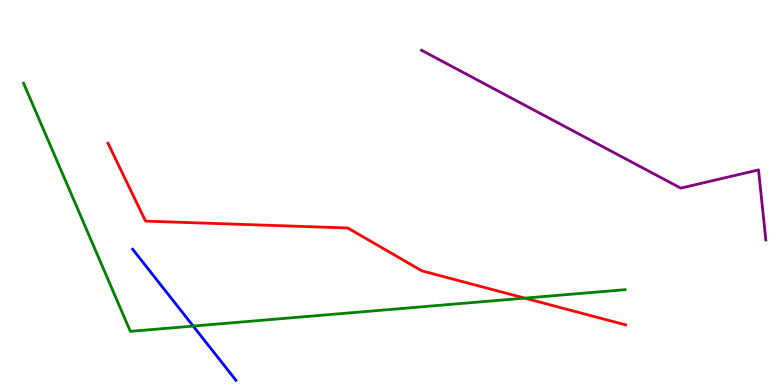[{'lines': ['blue', 'red'], 'intersections': []}, {'lines': ['green', 'red'], 'intersections': [{'x': 6.77, 'y': 2.26}]}, {'lines': ['purple', 'red'], 'intersections': []}, {'lines': ['blue', 'green'], 'intersections': [{'x': 2.49, 'y': 1.53}]}, {'lines': ['blue', 'purple'], 'intersections': []}, {'lines': ['green', 'purple'], 'intersections': []}]